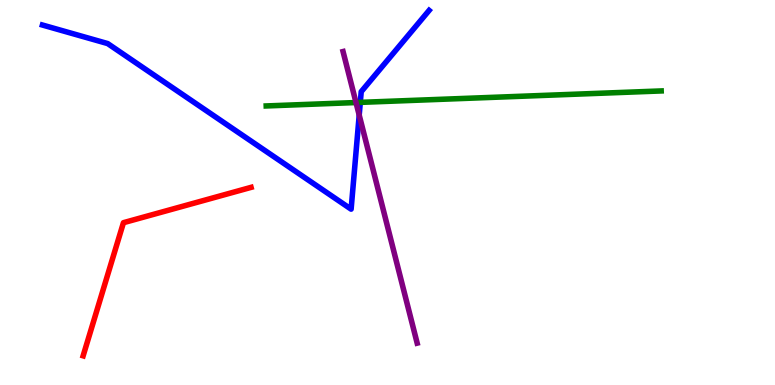[{'lines': ['blue', 'red'], 'intersections': []}, {'lines': ['green', 'red'], 'intersections': []}, {'lines': ['purple', 'red'], 'intersections': []}, {'lines': ['blue', 'green'], 'intersections': [{'x': 4.65, 'y': 7.34}]}, {'lines': ['blue', 'purple'], 'intersections': [{'x': 4.63, 'y': 7.01}]}, {'lines': ['green', 'purple'], 'intersections': [{'x': 4.59, 'y': 7.34}]}]